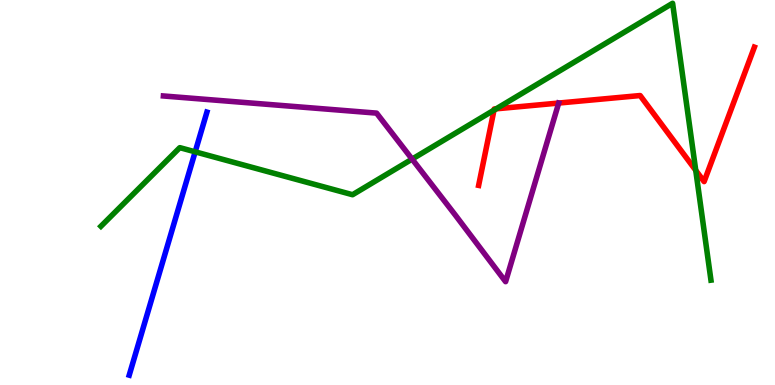[{'lines': ['blue', 'red'], 'intersections': []}, {'lines': ['green', 'red'], 'intersections': [{'x': 6.37, 'y': 7.14}, {'x': 6.4, 'y': 7.17}, {'x': 8.98, 'y': 5.58}]}, {'lines': ['purple', 'red'], 'intersections': []}, {'lines': ['blue', 'green'], 'intersections': [{'x': 2.52, 'y': 6.06}]}, {'lines': ['blue', 'purple'], 'intersections': []}, {'lines': ['green', 'purple'], 'intersections': [{'x': 5.32, 'y': 5.87}]}]